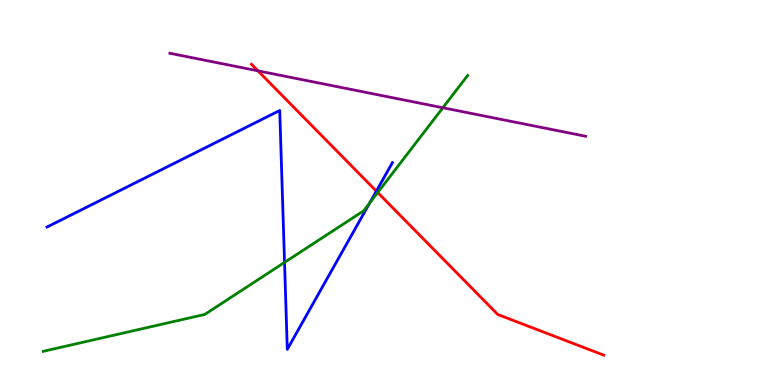[{'lines': ['blue', 'red'], 'intersections': [{'x': 4.86, 'y': 5.04}]}, {'lines': ['green', 'red'], 'intersections': [{'x': 4.87, 'y': 5.0}]}, {'lines': ['purple', 'red'], 'intersections': [{'x': 3.33, 'y': 8.16}]}, {'lines': ['blue', 'green'], 'intersections': [{'x': 3.67, 'y': 3.18}, {'x': 4.77, 'y': 4.73}]}, {'lines': ['blue', 'purple'], 'intersections': []}, {'lines': ['green', 'purple'], 'intersections': [{'x': 5.71, 'y': 7.2}]}]